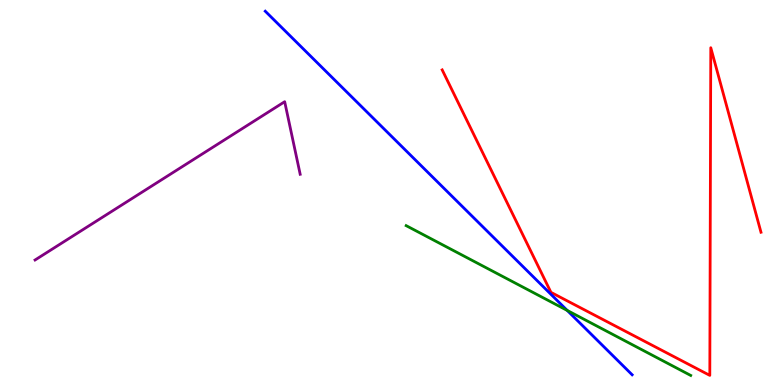[{'lines': ['blue', 'red'], 'intersections': []}, {'lines': ['green', 'red'], 'intersections': []}, {'lines': ['purple', 'red'], 'intersections': []}, {'lines': ['blue', 'green'], 'intersections': [{'x': 7.32, 'y': 1.94}]}, {'lines': ['blue', 'purple'], 'intersections': []}, {'lines': ['green', 'purple'], 'intersections': []}]